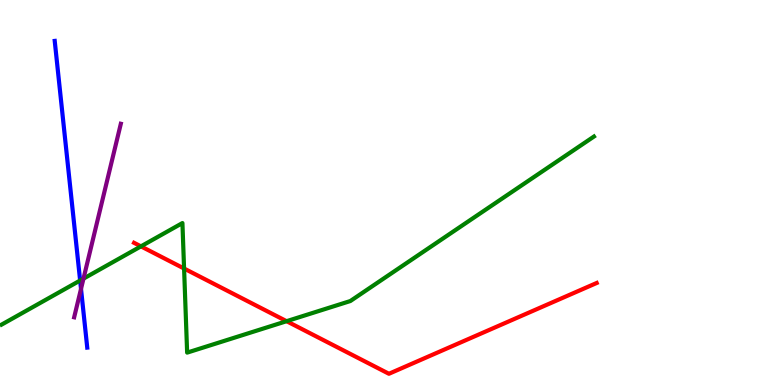[{'lines': ['blue', 'red'], 'intersections': []}, {'lines': ['green', 'red'], 'intersections': [{'x': 1.82, 'y': 3.6}, {'x': 2.38, 'y': 3.03}, {'x': 3.7, 'y': 1.66}]}, {'lines': ['purple', 'red'], 'intersections': []}, {'lines': ['blue', 'green'], 'intersections': [{'x': 1.03, 'y': 2.71}]}, {'lines': ['blue', 'purple'], 'intersections': [{'x': 1.05, 'y': 2.5}]}, {'lines': ['green', 'purple'], 'intersections': [{'x': 1.08, 'y': 2.76}]}]